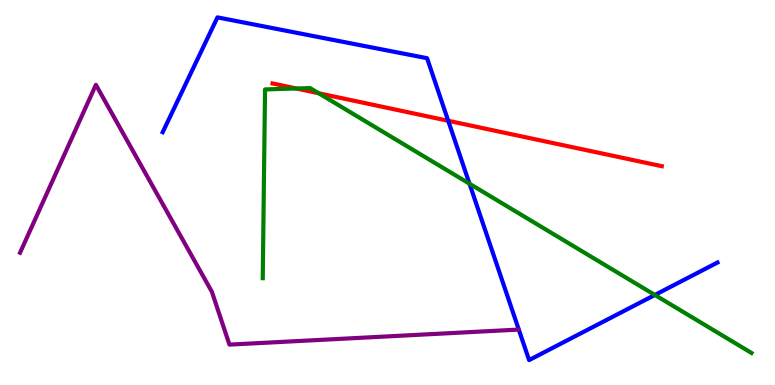[{'lines': ['blue', 'red'], 'intersections': [{'x': 5.78, 'y': 6.86}]}, {'lines': ['green', 'red'], 'intersections': [{'x': 3.82, 'y': 7.7}, {'x': 4.11, 'y': 7.58}]}, {'lines': ['purple', 'red'], 'intersections': []}, {'lines': ['blue', 'green'], 'intersections': [{'x': 6.06, 'y': 5.23}, {'x': 8.45, 'y': 2.34}]}, {'lines': ['blue', 'purple'], 'intersections': []}, {'lines': ['green', 'purple'], 'intersections': []}]